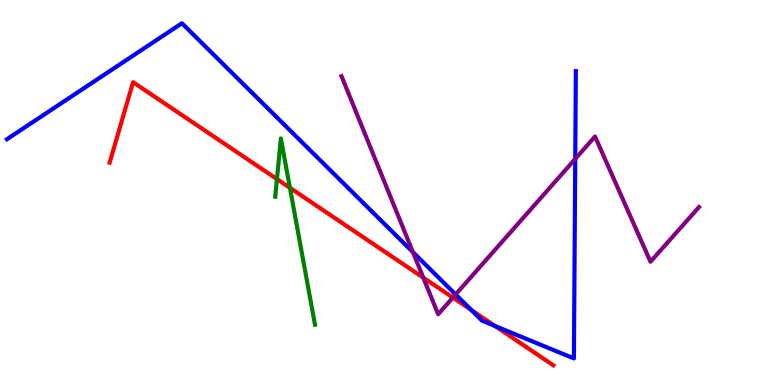[{'lines': ['blue', 'red'], 'intersections': [{'x': 6.08, 'y': 1.95}, {'x': 6.39, 'y': 1.53}]}, {'lines': ['green', 'red'], 'intersections': [{'x': 3.57, 'y': 5.35}, {'x': 3.74, 'y': 5.12}]}, {'lines': ['purple', 'red'], 'intersections': [{'x': 5.46, 'y': 2.79}, {'x': 5.84, 'y': 2.27}]}, {'lines': ['blue', 'green'], 'intersections': []}, {'lines': ['blue', 'purple'], 'intersections': [{'x': 5.33, 'y': 3.45}, {'x': 5.88, 'y': 2.35}, {'x': 7.42, 'y': 5.87}]}, {'lines': ['green', 'purple'], 'intersections': []}]